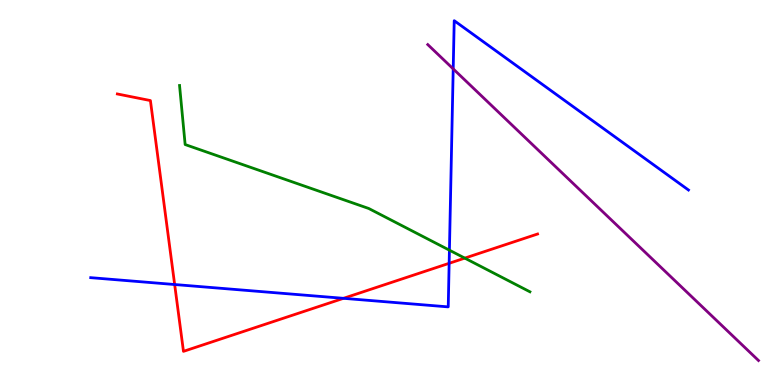[{'lines': ['blue', 'red'], 'intersections': [{'x': 2.25, 'y': 2.61}, {'x': 4.43, 'y': 2.25}, {'x': 5.8, 'y': 3.16}]}, {'lines': ['green', 'red'], 'intersections': [{'x': 6.0, 'y': 3.3}]}, {'lines': ['purple', 'red'], 'intersections': []}, {'lines': ['blue', 'green'], 'intersections': [{'x': 5.8, 'y': 3.5}]}, {'lines': ['blue', 'purple'], 'intersections': [{'x': 5.85, 'y': 8.21}]}, {'lines': ['green', 'purple'], 'intersections': []}]